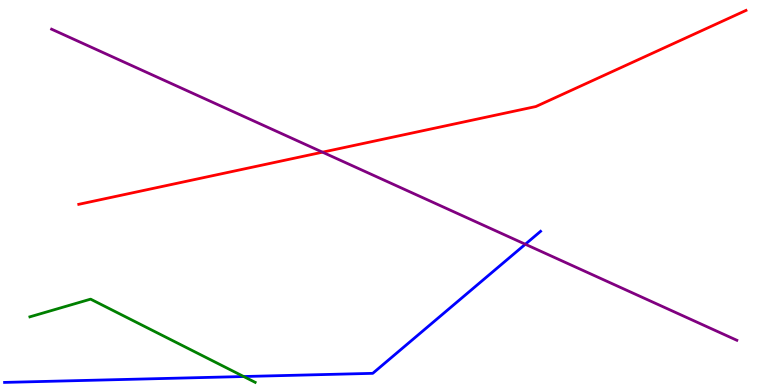[{'lines': ['blue', 'red'], 'intersections': []}, {'lines': ['green', 'red'], 'intersections': []}, {'lines': ['purple', 'red'], 'intersections': [{'x': 4.16, 'y': 6.05}]}, {'lines': ['blue', 'green'], 'intersections': [{'x': 3.14, 'y': 0.22}]}, {'lines': ['blue', 'purple'], 'intersections': [{'x': 6.78, 'y': 3.66}]}, {'lines': ['green', 'purple'], 'intersections': []}]